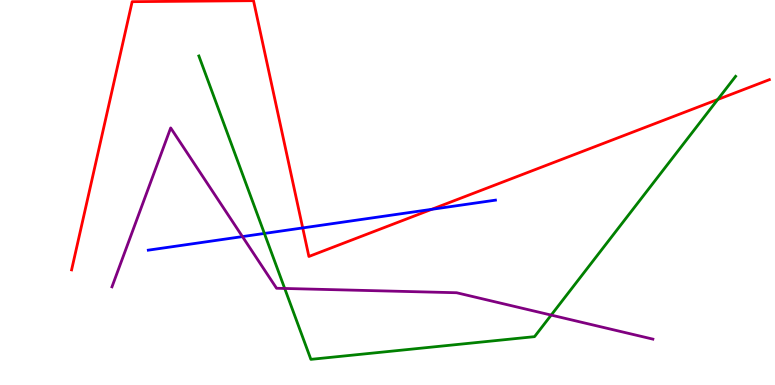[{'lines': ['blue', 'red'], 'intersections': [{'x': 3.91, 'y': 4.08}, {'x': 5.57, 'y': 4.56}]}, {'lines': ['green', 'red'], 'intersections': [{'x': 9.26, 'y': 7.42}]}, {'lines': ['purple', 'red'], 'intersections': []}, {'lines': ['blue', 'green'], 'intersections': [{'x': 3.41, 'y': 3.94}]}, {'lines': ['blue', 'purple'], 'intersections': [{'x': 3.13, 'y': 3.85}]}, {'lines': ['green', 'purple'], 'intersections': [{'x': 3.67, 'y': 2.51}, {'x': 7.11, 'y': 1.82}]}]